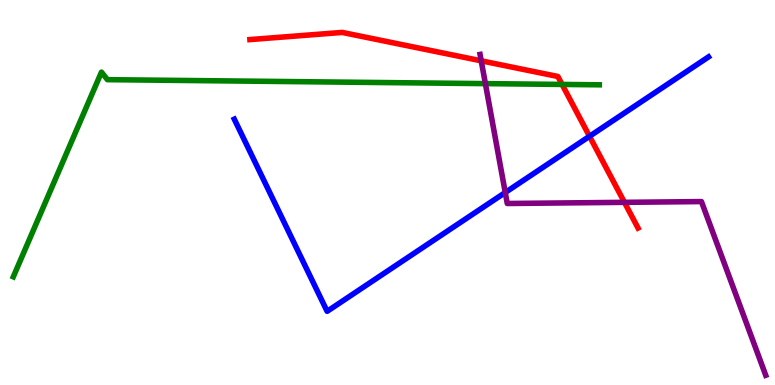[{'lines': ['blue', 'red'], 'intersections': [{'x': 7.61, 'y': 6.46}]}, {'lines': ['green', 'red'], 'intersections': [{'x': 7.25, 'y': 7.81}]}, {'lines': ['purple', 'red'], 'intersections': [{'x': 6.21, 'y': 8.42}, {'x': 8.06, 'y': 4.74}]}, {'lines': ['blue', 'green'], 'intersections': []}, {'lines': ['blue', 'purple'], 'intersections': [{'x': 6.52, 'y': 5.0}]}, {'lines': ['green', 'purple'], 'intersections': [{'x': 6.26, 'y': 7.83}]}]